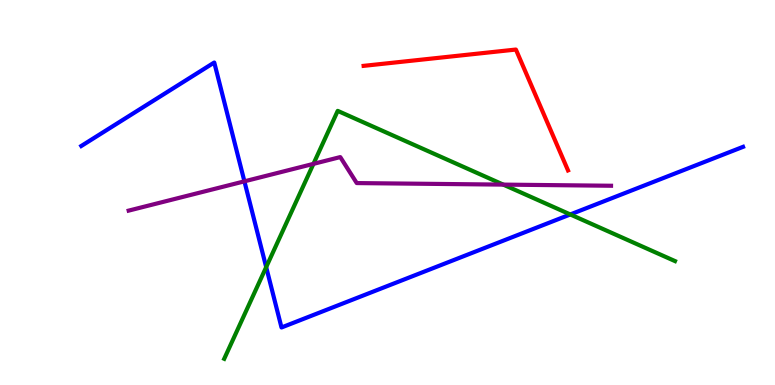[{'lines': ['blue', 'red'], 'intersections': []}, {'lines': ['green', 'red'], 'intersections': []}, {'lines': ['purple', 'red'], 'intersections': []}, {'lines': ['blue', 'green'], 'intersections': [{'x': 3.43, 'y': 3.06}, {'x': 7.36, 'y': 4.43}]}, {'lines': ['blue', 'purple'], 'intersections': [{'x': 3.15, 'y': 5.29}]}, {'lines': ['green', 'purple'], 'intersections': [{'x': 4.04, 'y': 5.74}, {'x': 6.49, 'y': 5.2}]}]